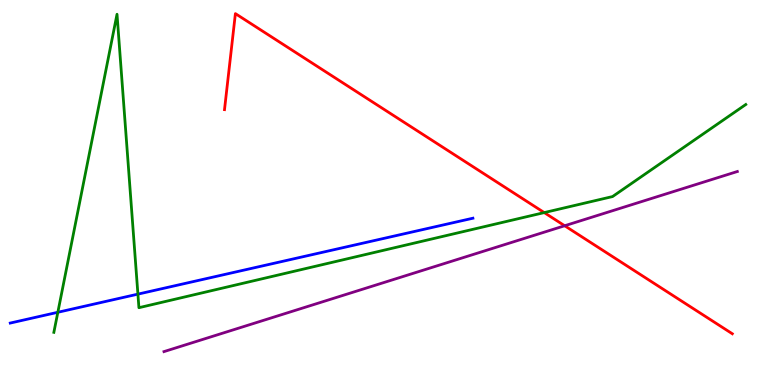[{'lines': ['blue', 'red'], 'intersections': []}, {'lines': ['green', 'red'], 'intersections': [{'x': 7.02, 'y': 4.48}]}, {'lines': ['purple', 'red'], 'intersections': [{'x': 7.29, 'y': 4.14}]}, {'lines': ['blue', 'green'], 'intersections': [{'x': 0.746, 'y': 1.89}, {'x': 1.78, 'y': 2.36}]}, {'lines': ['blue', 'purple'], 'intersections': []}, {'lines': ['green', 'purple'], 'intersections': []}]